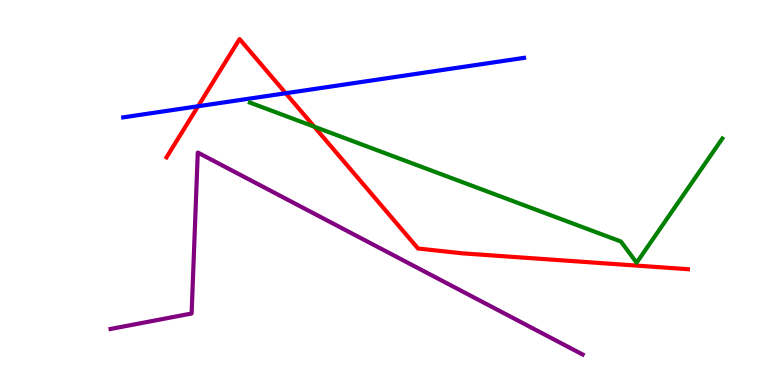[{'lines': ['blue', 'red'], 'intersections': [{'x': 2.56, 'y': 7.24}, {'x': 3.69, 'y': 7.58}]}, {'lines': ['green', 'red'], 'intersections': [{'x': 4.05, 'y': 6.71}]}, {'lines': ['purple', 'red'], 'intersections': []}, {'lines': ['blue', 'green'], 'intersections': []}, {'lines': ['blue', 'purple'], 'intersections': []}, {'lines': ['green', 'purple'], 'intersections': []}]